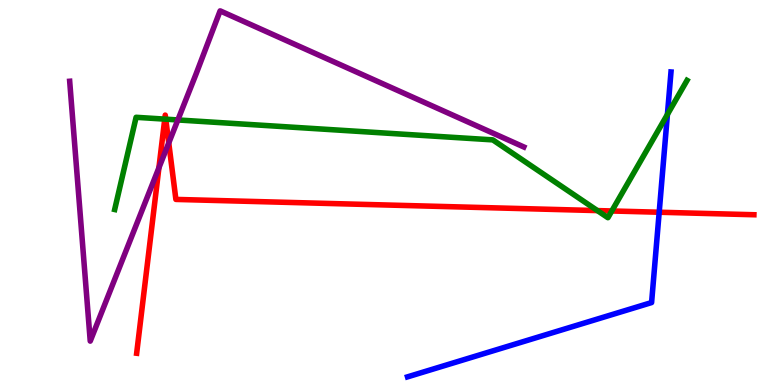[{'lines': ['blue', 'red'], 'intersections': [{'x': 8.51, 'y': 4.49}]}, {'lines': ['green', 'red'], 'intersections': [{'x': 2.13, 'y': 6.91}, {'x': 2.14, 'y': 6.9}, {'x': 7.71, 'y': 4.53}, {'x': 7.89, 'y': 4.52}]}, {'lines': ['purple', 'red'], 'intersections': [{'x': 2.05, 'y': 5.64}, {'x': 2.18, 'y': 6.29}]}, {'lines': ['blue', 'green'], 'intersections': [{'x': 8.61, 'y': 7.03}]}, {'lines': ['blue', 'purple'], 'intersections': []}, {'lines': ['green', 'purple'], 'intersections': [{'x': 2.29, 'y': 6.88}]}]